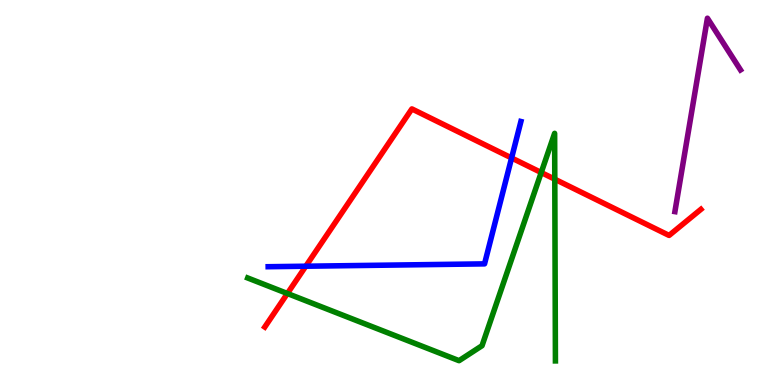[{'lines': ['blue', 'red'], 'intersections': [{'x': 3.95, 'y': 3.09}, {'x': 6.6, 'y': 5.9}]}, {'lines': ['green', 'red'], 'intersections': [{'x': 3.71, 'y': 2.38}, {'x': 6.98, 'y': 5.52}, {'x': 7.16, 'y': 5.35}]}, {'lines': ['purple', 'red'], 'intersections': []}, {'lines': ['blue', 'green'], 'intersections': []}, {'lines': ['blue', 'purple'], 'intersections': []}, {'lines': ['green', 'purple'], 'intersections': []}]